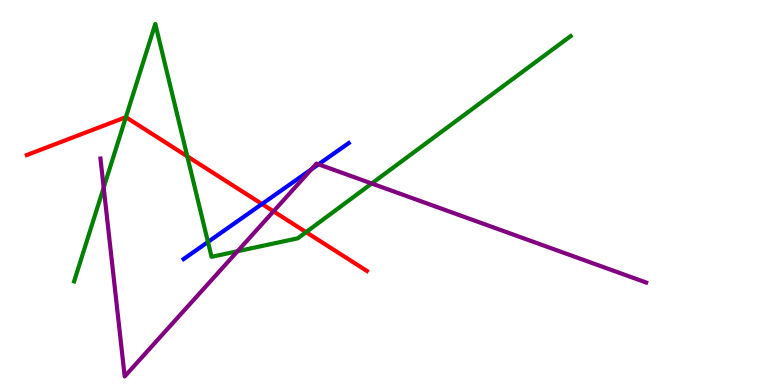[{'lines': ['blue', 'red'], 'intersections': [{'x': 3.38, 'y': 4.7}]}, {'lines': ['green', 'red'], 'intersections': [{'x': 1.62, 'y': 6.96}, {'x': 2.42, 'y': 5.94}, {'x': 3.95, 'y': 3.97}]}, {'lines': ['purple', 'red'], 'intersections': [{'x': 3.53, 'y': 4.51}]}, {'lines': ['blue', 'green'], 'intersections': [{'x': 2.68, 'y': 3.72}]}, {'lines': ['blue', 'purple'], 'intersections': [{'x': 4.02, 'y': 5.6}, {'x': 4.11, 'y': 5.73}]}, {'lines': ['green', 'purple'], 'intersections': [{'x': 1.34, 'y': 5.13}, {'x': 3.07, 'y': 3.47}, {'x': 4.8, 'y': 5.23}]}]